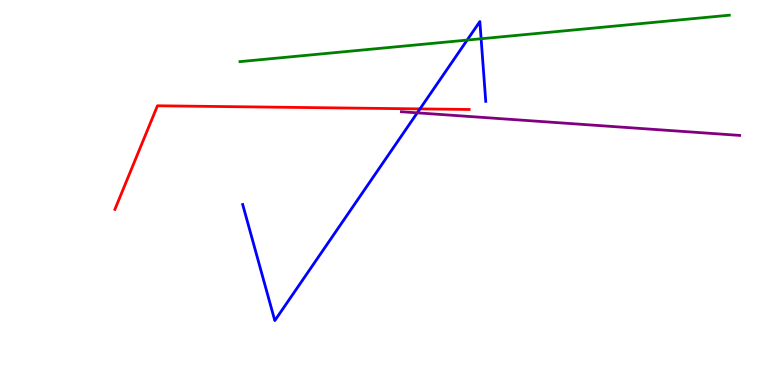[{'lines': ['blue', 'red'], 'intersections': [{'x': 5.42, 'y': 7.17}]}, {'lines': ['green', 'red'], 'intersections': []}, {'lines': ['purple', 'red'], 'intersections': []}, {'lines': ['blue', 'green'], 'intersections': [{'x': 6.03, 'y': 8.96}, {'x': 6.21, 'y': 8.99}]}, {'lines': ['blue', 'purple'], 'intersections': [{'x': 5.38, 'y': 7.07}]}, {'lines': ['green', 'purple'], 'intersections': []}]